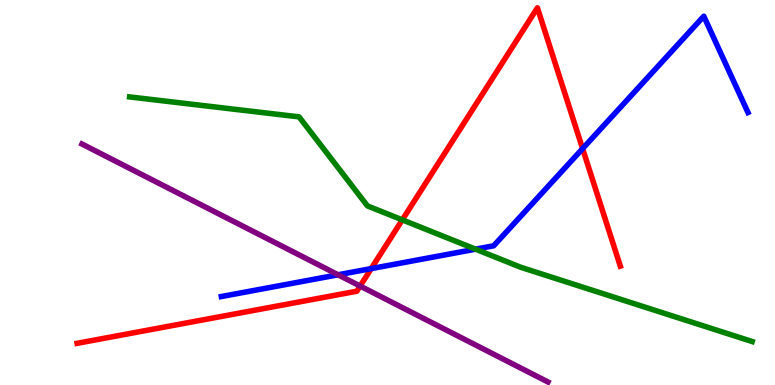[{'lines': ['blue', 'red'], 'intersections': [{'x': 4.79, 'y': 3.02}, {'x': 7.52, 'y': 6.14}]}, {'lines': ['green', 'red'], 'intersections': [{'x': 5.19, 'y': 4.29}]}, {'lines': ['purple', 'red'], 'intersections': [{'x': 4.65, 'y': 2.57}]}, {'lines': ['blue', 'green'], 'intersections': [{'x': 6.14, 'y': 3.53}]}, {'lines': ['blue', 'purple'], 'intersections': [{'x': 4.36, 'y': 2.86}]}, {'lines': ['green', 'purple'], 'intersections': []}]